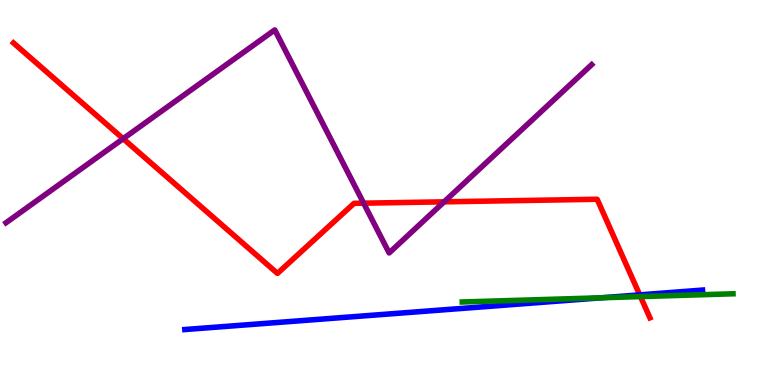[{'lines': ['blue', 'red'], 'intersections': [{'x': 8.25, 'y': 2.34}]}, {'lines': ['green', 'red'], 'intersections': [{'x': 8.26, 'y': 2.3}]}, {'lines': ['purple', 'red'], 'intersections': [{'x': 1.59, 'y': 6.4}, {'x': 4.69, 'y': 4.72}, {'x': 5.73, 'y': 4.76}]}, {'lines': ['blue', 'green'], 'intersections': [{'x': 7.76, 'y': 2.27}]}, {'lines': ['blue', 'purple'], 'intersections': []}, {'lines': ['green', 'purple'], 'intersections': []}]